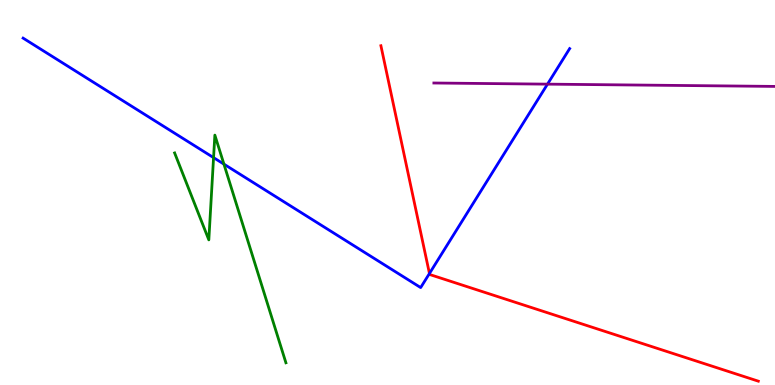[{'lines': ['blue', 'red'], 'intersections': [{'x': 5.54, 'y': 2.9}]}, {'lines': ['green', 'red'], 'intersections': []}, {'lines': ['purple', 'red'], 'intersections': []}, {'lines': ['blue', 'green'], 'intersections': [{'x': 2.76, 'y': 5.91}, {'x': 2.89, 'y': 5.74}]}, {'lines': ['blue', 'purple'], 'intersections': [{'x': 7.06, 'y': 7.81}]}, {'lines': ['green', 'purple'], 'intersections': []}]